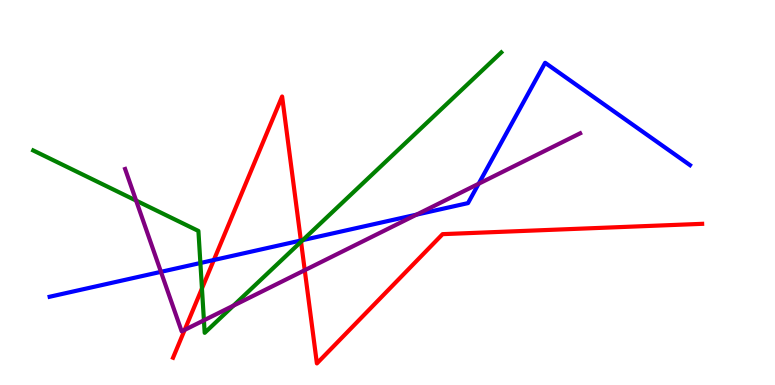[{'lines': ['blue', 'red'], 'intersections': [{'x': 2.76, 'y': 3.25}, {'x': 3.88, 'y': 3.75}]}, {'lines': ['green', 'red'], 'intersections': [{'x': 2.61, 'y': 2.51}, {'x': 3.88, 'y': 3.72}]}, {'lines': ['purple', 'red'], 'intersections': [{'x': 2.38, 'y': 1.43}, {'x': 3.93, 'y': 2.98}]}, {'lines': ['blue', 'green'], 'intersections': [{'x': 2.59, 'y': 3.17}, {'x': 3.91, 'y': 3.76}]}, {'lines': ['blue', 'purple'], 'intersections': [{'x': 2.08, 'y': 2.94}, {'x': 5.37, 'y': 4.43}, {'x': 6.18, 'y': 5.23}]}, {'lines': ['green', 'purple'], 'intersections': [{'x': 1.76, 'y': 4.79}, {'x': 2.63, 'y': 1.68}, {'x': 3.01, 'y': 2.06}]}]